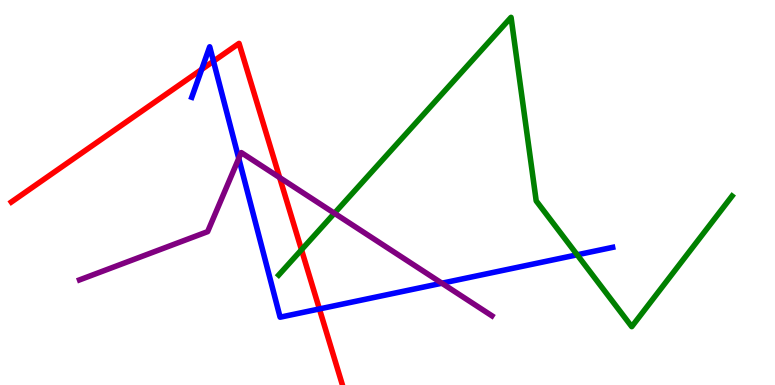[{'lines': ['blue', 'red'], 'intersections': [{'x': 2.6, 'y': 8.2}, {'x': 2.75, 'y': 8.41}, {'x': 4.12, 'y': 1.98}]}, {'lines': ['green', 'red'], 'intersections': [{'x': 3.89, 'y': 3.51}]}, {'lines': ['purple', 'red'], 'intersections': [{'x': 3.61, 'y': 5.39}]}, {'lines': ['blue', 'green'], 'intersections': [{'x': 7.45, 'y': 3.38}]}, {'lines': ['blue', 'purple'], 'intersections': [{'x': 3.08, 'y': 5.89}, {'x': 5.7, 'y': 2.64}]}, {'lines': ['green', 'purple'], 'intersections': [{'x': 4.32, 'y': 4.46}]}]